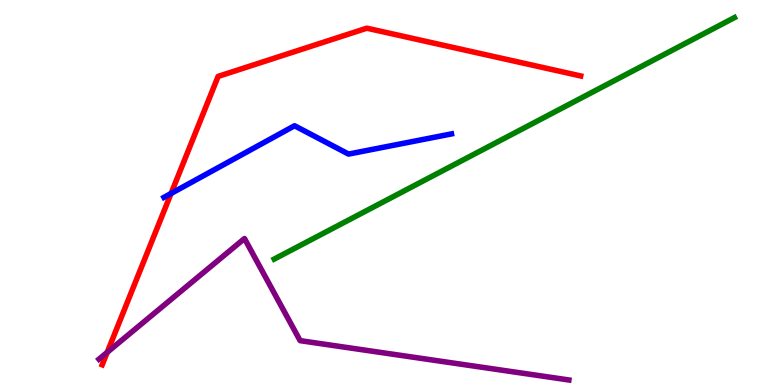[{'lines': ['blue', 'red'], 'intersections': [{'x': 2.21, 'y': 4.97}]}, {'lines': ['green', 'red'], 'intersections': []}, {'lines': ['purple', 'red'], 'intersections': [{'x': 1.38, 'y': 0.849}]}, {'lines': ['blue', 'green'], 'intersections': []}, {'lines': ['blue', 'purple'], 'intersections': []}, {'lines': ['green', 'purple'], 'intersections': []}]